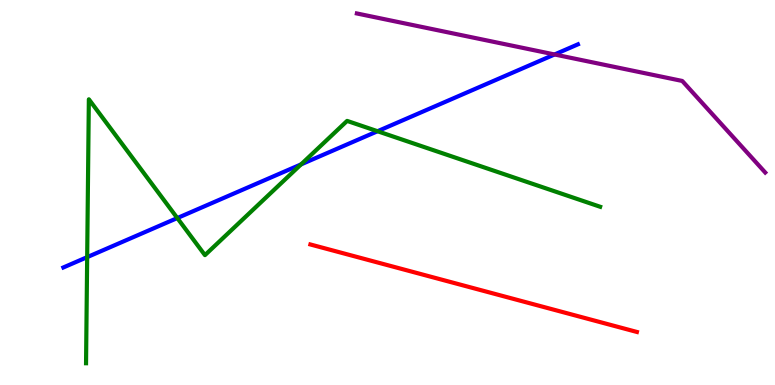[{'lines': ['blue', 'red'], 'intersections': []}, {'lines': ['green', 'red'], 'intersections': []}, {'lines': ['purple', 'red'], 'intersections': []}, {'lines': ['blue', 'green'], 'intersections': [{'x': 1.12, 'y': 3.32}, {'x': 2.29, 'y': 4.34}, {'x': 3.88, 'y': 5.73}, {'x': 4.87, 'y': 6.59}]}, {'lines': ['blue', 'purple'], 'intersections': [{'x': 7.16, 'y': 8.59}]}, {'lines': ['green', 'purple'], 'intersections': []}]